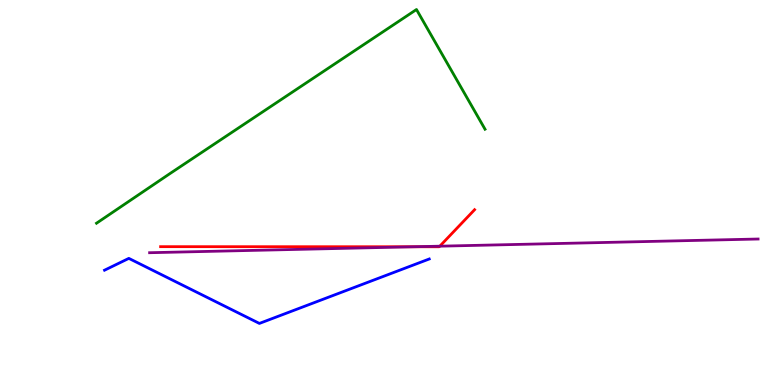[{'lines': ['blue', 'red'], 'intersections': []}, {'lines': ['green', 'red'], 'intersections': []}, {'lines': ['purple', 'red'], 'intersections': [{'x': 5.34, 'y': 3.59}, {'x': 5.67, 'y': 3.61}]}, {'lines': ['blue', 'green'], 'intersections': []}, {'lines': ['blue', 'purple'], 'intersections': []}, {'lines': ['green', 'purple'], 'intersections': []}]